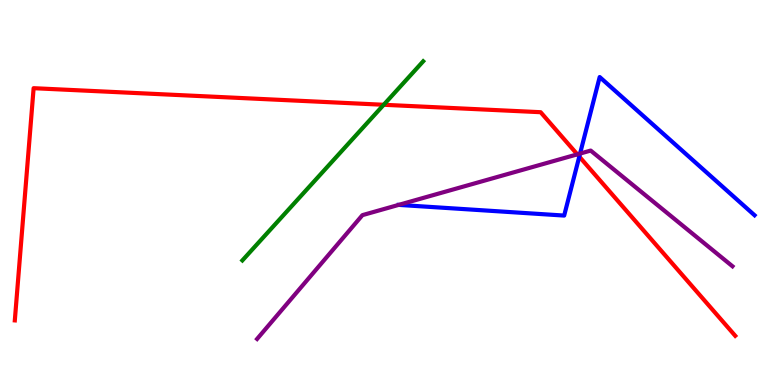[{'lines': ['blue', 'red'], 'intersections': [{'x': 7.47, 'y': 5.93}]}, {'lines': ['green', 'red'], 'intersections': [{'x': 4.95, 'y': 7.28}]}, {'lines': ['purple', 'red'], 'intersections': [{'x': 7.45, 'y': 5.99}]}, {'lines': ['blue', 'green'], 'intersections': []}, {'lines': ['blue', 'purple'], 'intersections': [{'x': 7.48, 'y': 6.01}]}, {'lines': ['green', 'purple'], 'intersections': []}]